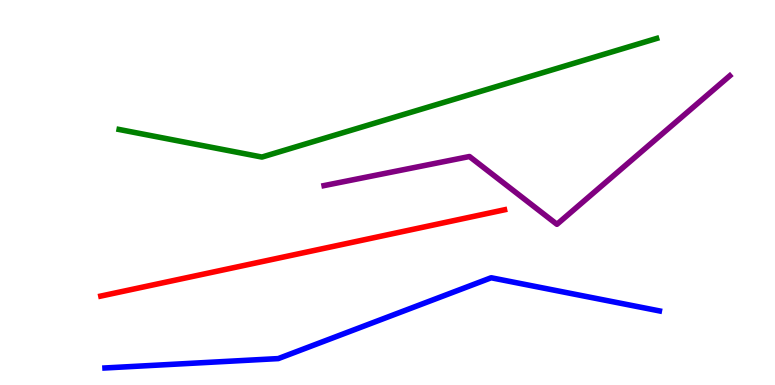[{'lines': ['blue', 'red'], 'intersections': []}, {'lines': ['green', 'red'], 'intersections': []}, {'lines': ['purple', 'red'], 'intersections': []}, {'lines': ['blue', 'green'], 'intersections': []}, {'lines': ['blue', 'purple'], 'intersections': []}, {'lines': ['green', 'purple'], 'intersections': []}]